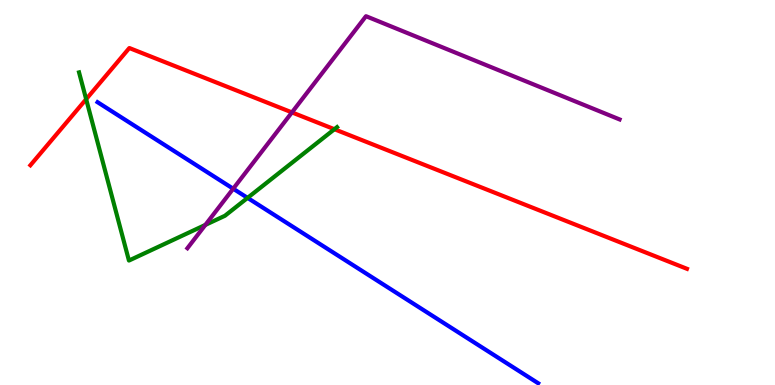[{'lines': ['blue', 'red'], 'intersections': []}, {'lines': ['green', 'red'], 'intersections': [{'x': 1.11, 'y': 7.42}, {'x': 4.31, 'y': 6.64}]}, {'lines': ['purple', 'red'], 'intersections': [{'x': 3.77, 'y': 7.08}]}, {'lines': ['blue', 'green'], 'intersections': [{'x': 3.19, 'y': 4.86}]}, {'lines': ['blue', 'purple'], 'intersections': [{'x': 3.01, 'y': 5.1}]}, {'lines': ['green', 'purple'], 'intersections': [{'x': 2.65, 'y': 4.16}]}]